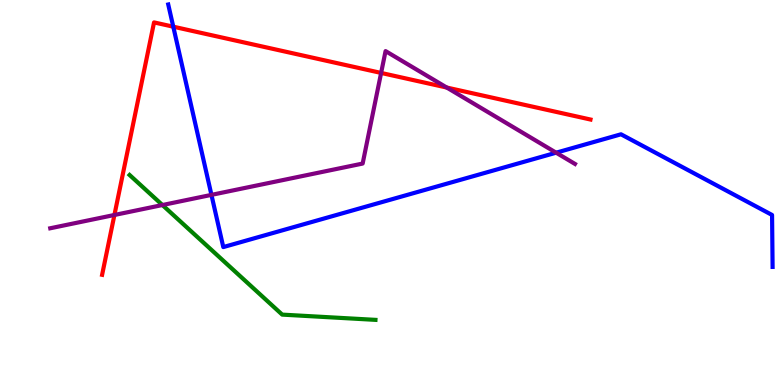[{'lines': ['blue', 'red'], 'intersections': [{'x': 2.24, 'y': 9.31}]}, {'lines': ['green', 'red'], 'intersections': []}, {'lines': ['purple', 'red'], 'intersections': [{'x': 1.48, 'y': 4.42}, {'x': 4.92, 'y': 8.11}, {'x': 5.76, 'y': 7.73}]}, {'lines': ['blue', 'green'], 'intersections': []}, {'lines': ['blue', 'purple'], 'intersections': [{'x': 2.73, 'y': 4.94}, {'x': 7.18, 'y': 6.03}]}, {'lines': ['green', 'purple'], 'intersections': [{'x': 2.1, 'y': 4.67}]}]